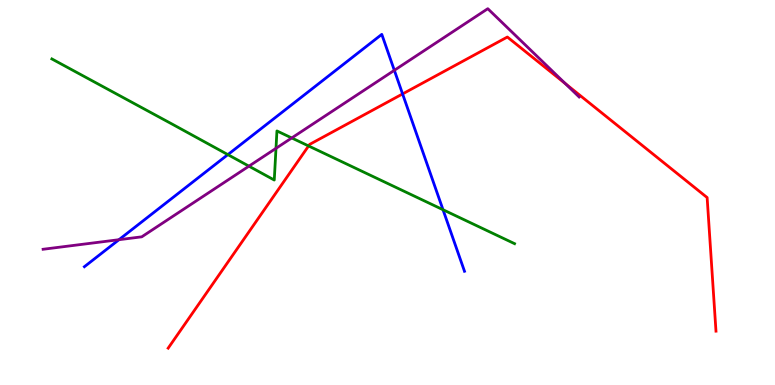[{'lines': ['blue', 'red'], 'intersections': [{'x': 5.19, 'y': 7.56}]}, {'lines': ['green', 'red'], 'intersections': [{'x': 3.98, 'y': 6.21}]}, {'lines': ['purple', 'red'], 'intersections': [{'x': 7.29, 'y': 7.83}]}, {'lines': ['blue', 'green'], 'intersections': [{'x': 2.94, 'y': 5.98}, {'x': 5.72, 'y': 4.55}]}, {'lines': ['blue', 'purple'], 'intersections': [{'x': 1.53, 'y': 3.77}, {'x': 5.09, 'y': 8.17}]}, {'lines': ['green', 'purple'], 'intersections': [{'x': 3.21, 'y': 5.68}, {'x': 3.56, 'y': 6.15}, {'x': 3.76, 'y': 6.42}]}]